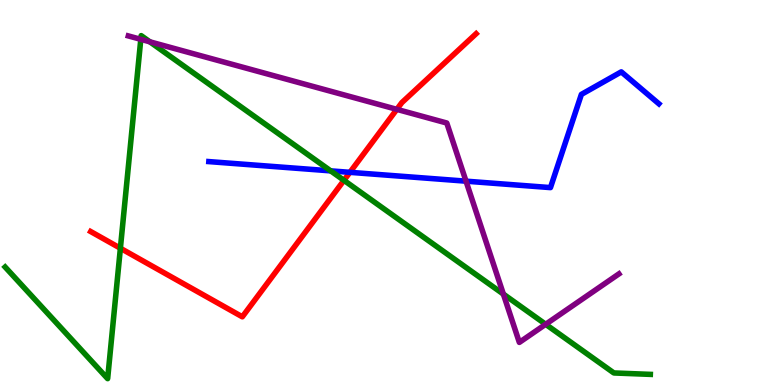[{'lines': ['blue', 'red'], 'intersections': [{'x': 4.52, 'y': 5.52}]}, {'lines': ['green', 'red'], 'intersections': [{'x': 1.55, 'y': 3.55}, {'x': 4.44, 'y': 5.32}]}, {'lines': ['purple', 'red'], 'intersections': [{'x': 5.12, 'y': 7.16}]}, {'lines': ['blue', 'green'], 'intersections': [{'x': 4.27, 'y': 5.56}]}, {'lines': ['blue', 'purple'], 'intersections': [{'x': 6.01, 'y': 5.29}]}, {'lines': ['green', 'purple'], 'intersections': [{'x': 1.82, 'y': 8.98}, {'x': 1.93, 'y': 8.91}, {'x': 6.5, 'y': 2.36}, {'x': 7.04, 'y': 1.58}]}]